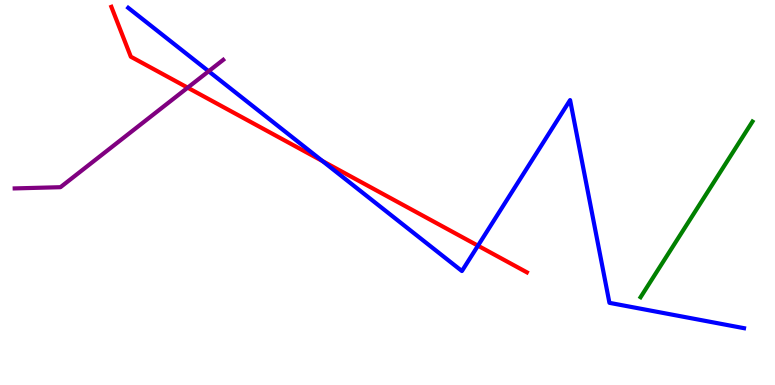[{'lines': ['blue', 'red'], 'intersections': [{'x': 4.16, 'y': 5.82}, {'x': 6.17, 'y': 3.62}]}, {'lines': ['green', 'red'], 'intersections': []}, {'lines': ['purple', 'red'], 'intersections': [{'x': 2.42, 'y': 7.72}]}, {'lines': ['blue', 'green'], 'intersections': []}, {'lines': ['blue', 'purple'], 'intersections': [{'x': 2.69, 'y': 8.15}]}, {'lines': ['green', 'purple'], 'intersections': []}]